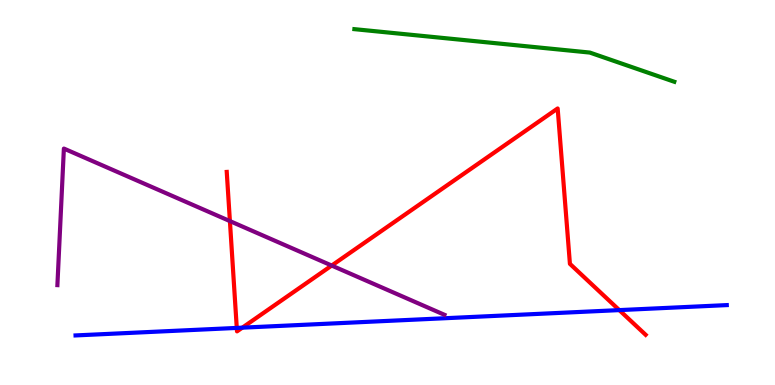[{'lines': ['blue', 'red'], 'intersections': [{'x': 3.06, 'y': 1.48}, {'x': 3.13, 'y': 1.49}, {'x': 7.99, 'y': 1.95}]}, {'lines': ['green', 'red'], 'intersections': []}, {'lines': ['purple', 'red'], 'intersections': [{'x': 2.97, 'y': 4.26}, {'x': 4.28, 'y': 3.1}]}, {'lines': ['blue', 'green'], 'intersections': []}, {'lines': ['blue', 'purple'], 'intersections': []}, {'lines': ['green', 'purple'], 'intersections': []}]